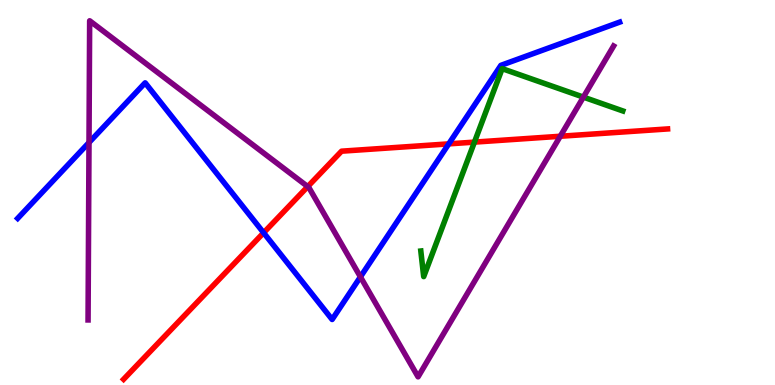[{'lines': ['blue', 'red'], 'intersections': [{'x': 3.4, 'y': 3.95}, {'x': 5.79, 'y': 6.26}]}, {'lines': ['green', 'red'], 'intersections': [{'x': 6.12, 'y': 6.31}]}, {'lines': ['purple', 'red'], 'intersections': [{'x': 3.97, 'y': 5.15}, {'x': 7.23, 'y': 6.46}]}, {'lines': ['blue', 'green'], 'intersections': []}, {'lines': ['blue', 'purple'], 'intersections': [{'x': 1.15, 'y': 6.3}, {'x': 4.65, 'y': 2.81}]}, {'lines': ['green', 'purple'], 'intersections': [{'x': 7.53, 'y': 7.48}]}]